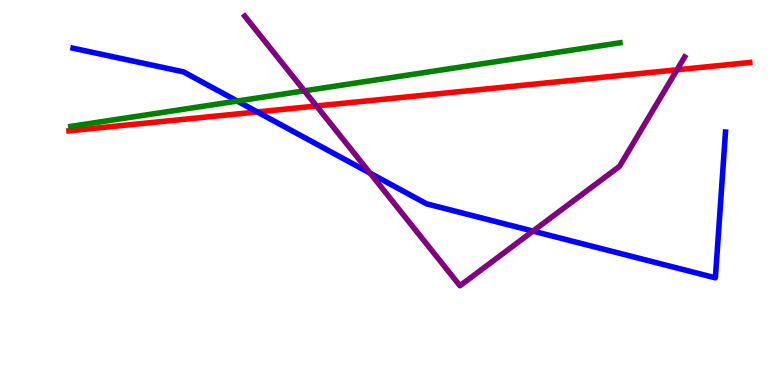[{'lines': ['blue', 'red'], 'intersections': [{'x': 3.32, 'y': 7.09}]}, {'lines': ['green', 'red'], 'intersections': []}, {'lines': ['purple', 'red'], 'intersections': [{'x': 4.08, 'y': 7.25}, {'x': 8.74, 'y': 8.19}]}, {'lines': ['blue', 'green'], 'intersections': [{'x': 3.06, 'y': 7.38}]}, {'lines': ['blue', 'purple'], 'intersections': [{'x': 4.78, 'y': 5.5}, {'x': 6.88, 'y': 4.0}]}, {'lines': ['green', 'purple'], 'intersections': [{'x': 3.93, 'y': 7.64}]}]